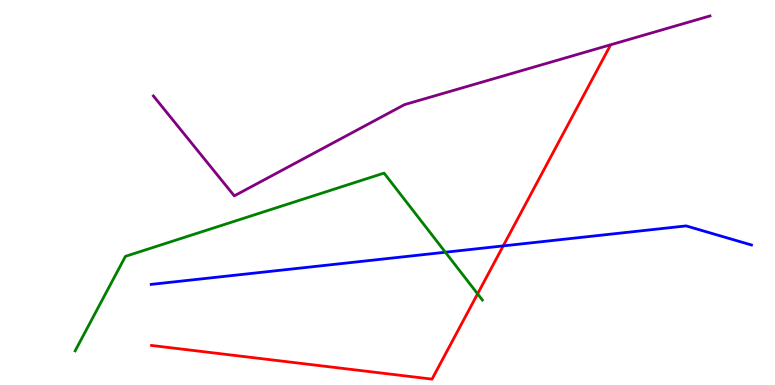[{'lines': ['blue', 'red'], 'intersections': [{'x': 6.49, 'y': 3.61}]}, {'lines': ['green', 'red'], 'intersections': [{'x': 6.16, 'y': 2.37}]}, {'lines': ['purple', 'red'], 'intersections': []}, {'lines': ['blue', 'green'], 'intersections': [{'x': 5.75, 'y': 3.45}]}, {'lines': ['blue', 'purple'], 'intersections': []}, {'lines': ['green', 'purple'], 'intersections': []}]